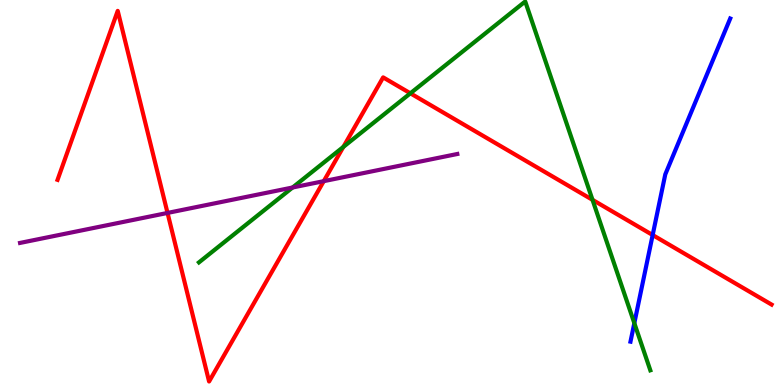[{'lines': ['blue', 'red'], 'intersections': [{'x': 8.42, 'y': 3.9}]}, {'lines': ['green', 'red'], 'intersections': [{'x': 4.43, 'y': 6.18}, {'x': 5.3, 'y': 7.58}, {'x': 7.65, 'y': 4.81}]}, {'lines': ['purple', 'red'], 'intersections': [{'x': 2.16, 'y': 4.47}, {'x': 4.18, 'y': 5.29}]}, {'lines': ['blue', 'green'], 'intersections': [{'x': 8.18, 'y': 1.61}]}, {'lines': ['blue', 'purple'], 'intersections': []}, {'lines': ['green', 'purple'], 'intersections': [{'x': 3.78, 'y': 5.13}]}]